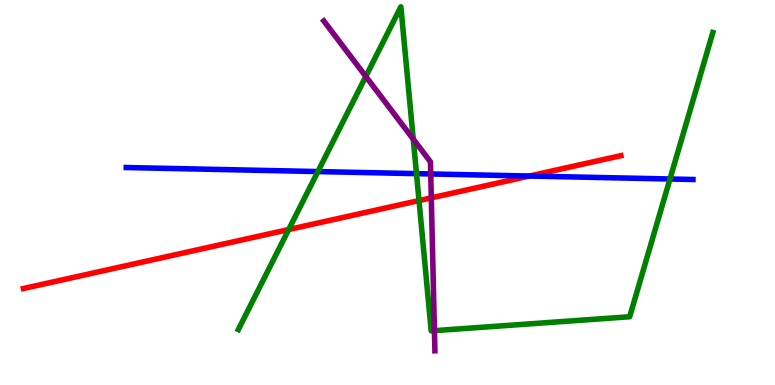[{'lines': ['blue', 'red'], 'intersections': [{'x': 6.83, 'y': 5.43}]}, {'lines': ['green', 'red'], 'intersections': [{'x': 3.73, 'y': 4.04}, {'x': 5.41, 'y': 4.79}]}, {'lines': ['purple', 'red'], 'intersections': [{'x': 5.57, 'y': 4.86}]}, {'lines': ['blue', 'green'], 'intersections': [{'x': 4.1, 'y': 5.54}, {'x': 5.37, 'y': 5.49}, {'x': 8.64, 'y': 5.35}]}, {'lines': ['blue', 'purple'], 'intersections': [{'x': 5.56, 'y': 5.48}]}, {'lines': ['green', 'purple'], 'intersections': [{'x': 4.72, 'y': 8.01}, {'x': 5.33, 'y': 6.39}, {'x': 5.61, 'y': 1.41}]}]